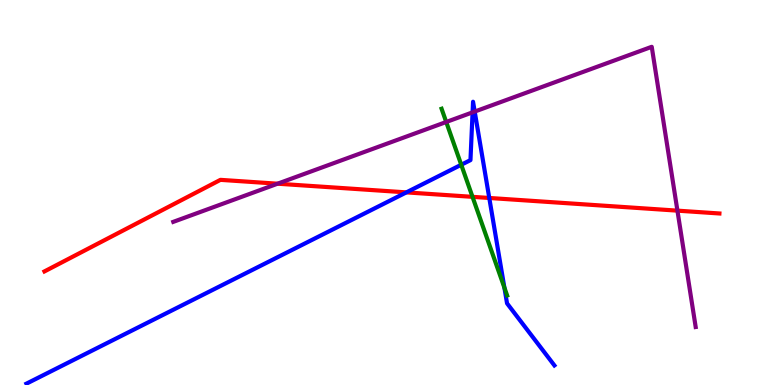[{'lines': ['blue', 'red'], 'intersections': [{'x': 5.24, 'y': 5.0}, {'x': 6.31, 'y': 4.86}]}, {'lines': ['green', 'red'], 'intersections': [{'x': 6.1, 'y': 4.89}]}, {'lines': ['purple', 'red'], 'intersections': [{'x': 3.58, 'y': 5.23}, {'x': 8.74, 'y': 4.53}]}, {'lines': ['blue', 'green'], 'intersections': [{'x': 5.95, 'y': 5.72}, {'x': 6.51, 'y': 2.53}]}, {'lines': ['blue', 'purple'], 'intersections': [{'x': 6.1, 'y': 7.08}, {'x': 6.13, 'y': 7.1}]}, {'lines': ['green', 'purple'], 'intersections': [{'x': 5.76, 'y': 6.83}]}]